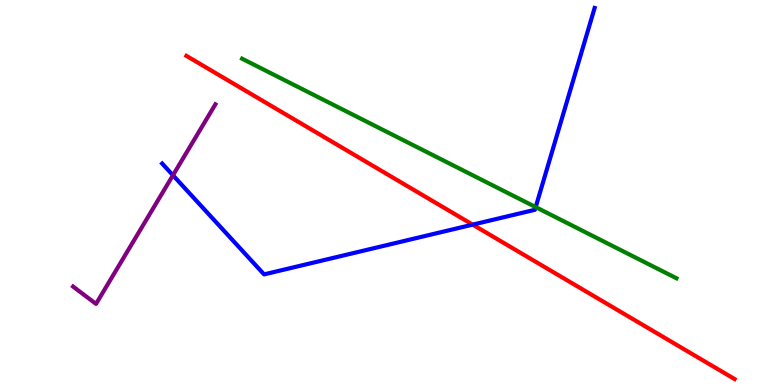[{'lines': ['blue', 'red'], 'intersections': [{'x': 6.1, 'y': 4.17}]}, {'lines': ['green', 'red'], 'intersections': []}, {'lines': ['purple', 'red'], 'intersections': []}, {'lines': ['blue', 'green'], 'intersections': [{'x': 6.91, 'y': 4.62}]}, {'lines': ['blue', 'purple'], 'intersections': [{'x': 2.23, 'y': 5.45}]}, {'lines': ['green', 'purple'], 'intersections': []}]